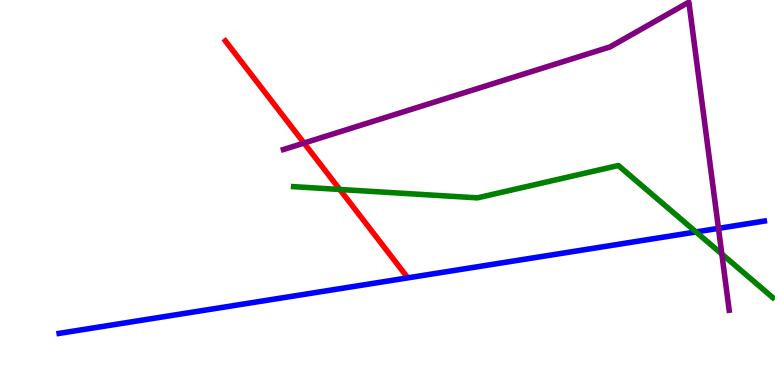[{'lines': ['blue', 'red'], 'intersections': []}, {'lines': ['green', 'red'], 'intersections': [{'x': 4.38, 'y': 5.08}]}, {'lines': ['purple', 'red'], 'intersections': [{'x': 3.92, 'y': 6.28}]}, {'lines': ['blue', 'green'], 'intersections': [{'x': 8.98, 'y': 3.98}]}, {'lines': ['blue', 'purple'], 'intersections': [{'x': 9.27, 'y': 4.07}]}, {'lines': ['green', 'purple'], 'intersections': [{'x': 9.31, 'y': 3.4}]}]